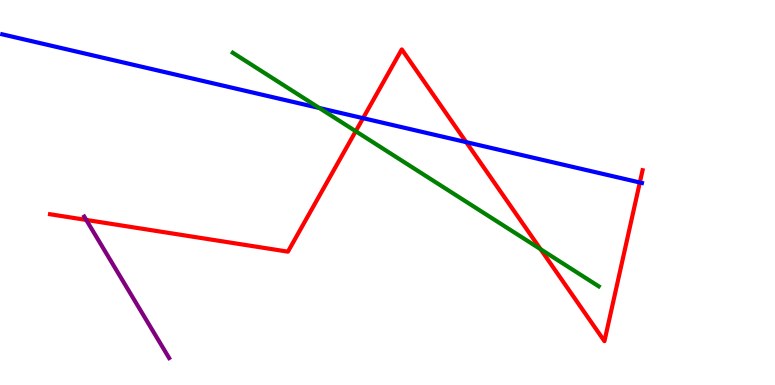[{'lines': ['blue', 'red'], 'intersections': [{'x': 4.68, 'y': 6.93}, {'x': 6.02, 'y': 6.31}, {'x': 8.26, 'y': 5.26}]}, {'lines': ['green', 'red'], 'intersections': [{'x': 4.59, 'y': 6.59}, {'x': 6.98, 'y': 3.53}]}, {'lines': ['purple', 'red'], 'intersections': [{'x': 1.11, 'y': 4.29}]}, {'lines': ['blue', 'green'], 'intersections': [{'x': 4.12, 'y': 7.19}]}, {'lines': ['blue', 'purple'], 'intersections': []}, {'lines': ['green', 'purple'], 'intersections': []}]